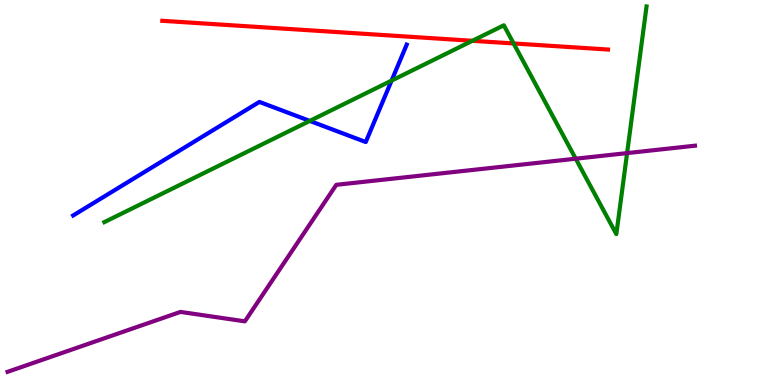[{'lines': ['blue', 'red'], 'intersections': []}, {'lines': ['green', 'red'], 'intersections': [{'x': 6.1, 'y': 8.94}, {'x': 6.63, 'y': 8.87}]}, {'lines': ['purple', 'red'], 'intersections': []}, {'lines': ['blue', 'green'], 'intersections': [{'x': 4.0, 'y': 6.86}, {'x': 5.05, 'y': 7.91}]}, {'lines': ['blue', 'purple'], 'intersections': []}, {'lines': ['green', 'purple'], 'intersections': [{'x': 7.43, 'y': 5.88}, {'x': 8.09, 'y': 6.02}]}]